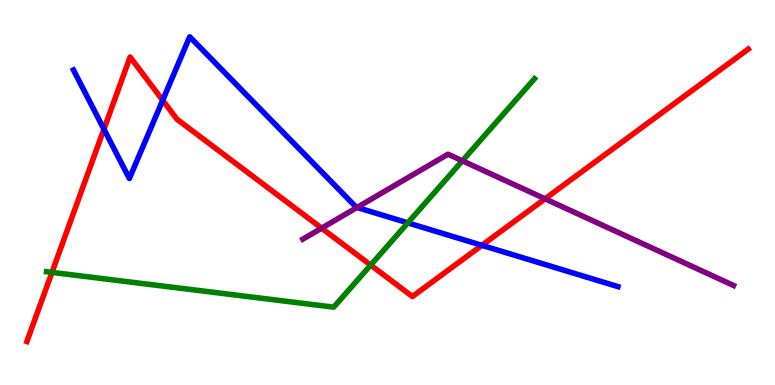[{'lines': ['blue', 'red'], 'intersections': [{'x': 1.34, 'y': 6.65}, {'x': 2.1, 'y': 7.4}, {'x': 6.22, 'y': 3.63}]}, {'lines': ['green', 'red'], 'intersections': [{'x': 0.671, 'y': 2.93}, {'x': 4.78, 'y': 3.11}]}, {'lines': ['purple', 'red'], 'intersections': [{'x': 4.15, 'y': 4.07}, {'x': 7.03, 'y': 4.84}]}, {'lines': ['blue', 'green'], 'intersections': [{'x': 5.26, 'y': 4.21}]}, {'lines': ['blue', 'purple'], 'intersections': [{'x': 4.61, 'y': 4.61}]}, {'lines': ['green', 'purple'], 'intersections': [{'x': 5.97, 'y': 5.82}]}]